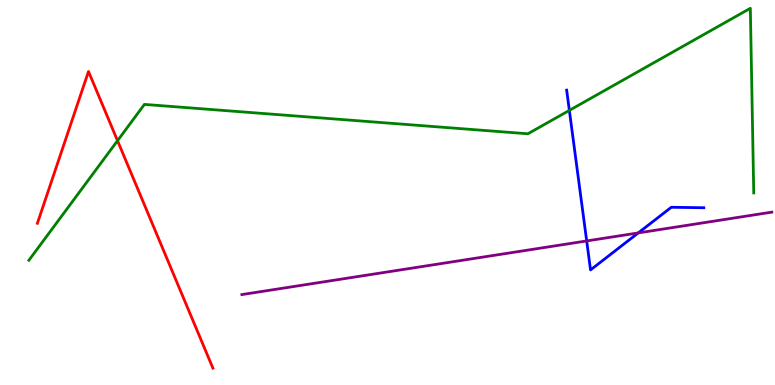[{'lines': ['blue', 'red'], 'intersections': []}, {'lines': ['green', 'red'], 'intersections': [{'x': 1.52, 'y': 6.35}]}, {'lines': ['purple', 'red'], 'intersections': []}, {'lines': ['blue', 'green'], 'intersections': [{'x': 7.35, 'y': 7.13}]}, {'lines': ['blue', 'purple'], 'intersections': [{'x': 7.57, 'y': 3.74}, {'x': 8.24, 'y': 3.95}]}, {'lines': ['green', 'purple'], 'intersections': []}]